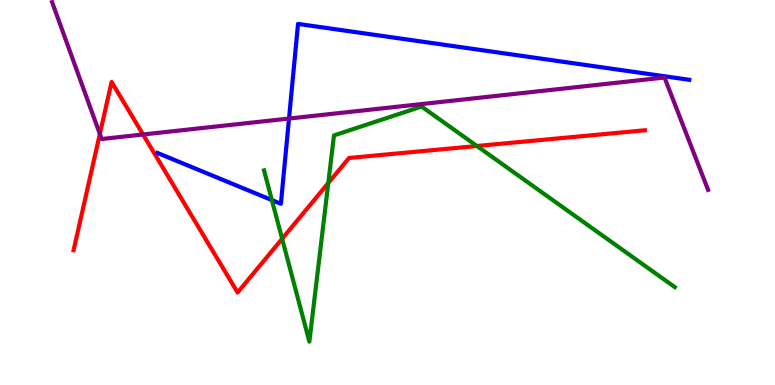[{'lines': ['blue', 'red'], 'intersections': []}, {'lines': ['green', 'red'], 'intersections': [{'x': 3.64, 'y': 3.8}, {'x': 4.24, 'y': 5.25}, {'x': 6.15, 'y': 6.21}]}, {'lines': ['purple', 'red'], 'intersections': [{'x': 1.29, 'y': 6.52}, {'x': 1.85, 'y': 6.51}]}, {'lines': ['blue', 'green'], 'intersections': [{'x': 3.51, 'y': 4.8}]}, {'lines': ['blue', 'purple'], 'intersections': [{'x': 3.73, 'y': 6.92}]}, {'lines': ['green', 'purple'], 'intersections': []}]